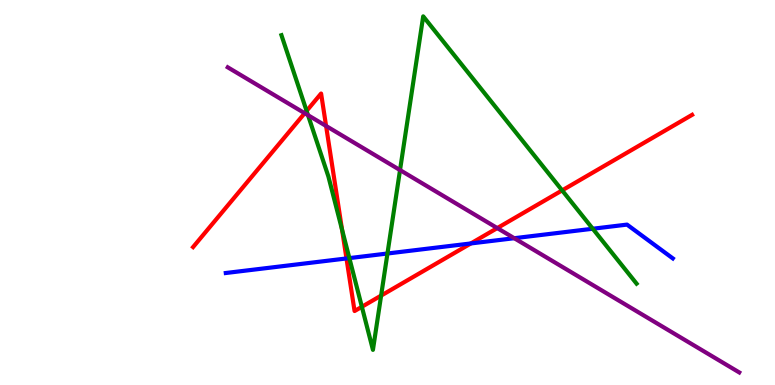[{'lines': ['blue', 'red'], 'intersections': [{'x': 4.47, 'y': 3.29}, {'x': 6.08, 'y': 3.68}]}, {'lines': ['green', 'red'], 'intersections': [{'x': 3.96, 'y': 7.12}, {'x': 4.41, 'y': 4.04}, {'x': 4.67, 'y': 2.03}, {'x': 4.92, 'y': 2.32}, {'x': 7.25, 'y': 5.05}]}, {'lines': ['purple', 'red'], 'intersections': [{'x': 3.93, 'y': 7.06}, {'x': 4.21, 'y': 6.73}, {'x': 6.42, 'y': 4.08}]}, {'lines': ['blue', 'green'], 'intersections': [{'x': 4.51, 'y': 3.3}, {'x': 5.0, 'y': 3.42}, {'x': 7.65, 'y': 4.06}]}, {'lines': ['blue', 'purple'], 'intersections': [{'x': 6.64, 'y': 3.81}]}, {'lines': ['green', 'purple'], 'intersections': [{'x': 3.97, 'y': 7.01}, {'x': 5.16, 'y': 5.58}]}]